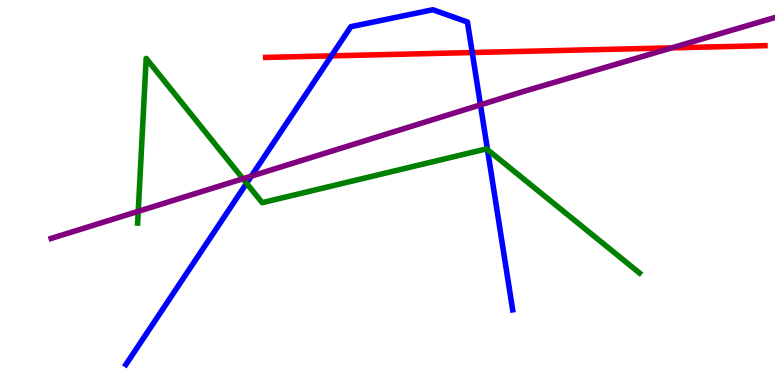[{'lines': ['blue', 'red'], 'intersections': [{'x': 4.28, 'y': 8.55}, {'x': 6.09, 'y': 8.64}]}, {'lines': ['green', 'red'], 'intersections': []}, {'lines': ['purple', 'red'], 'intersections': [{'x': 8.67, 'y': 8.76}]}, {'lines': ['blue', 'green'], 'intersections': [{'x': 3.18, 'y': 5.24}, {'x': 6.29, 'y': 6.11}]}, {'lines': ['blue', 'purple'], 'intersections': [{'x': 3.24, 'y': 5.42}, {'x': 6.2, 'y': 7.28}]}, {'lines': ['green', 'purple'], 'intersections': [{'x': 1.78, 'y': 4.51}, {'x': 3.13, 'y': 5.36}]}]